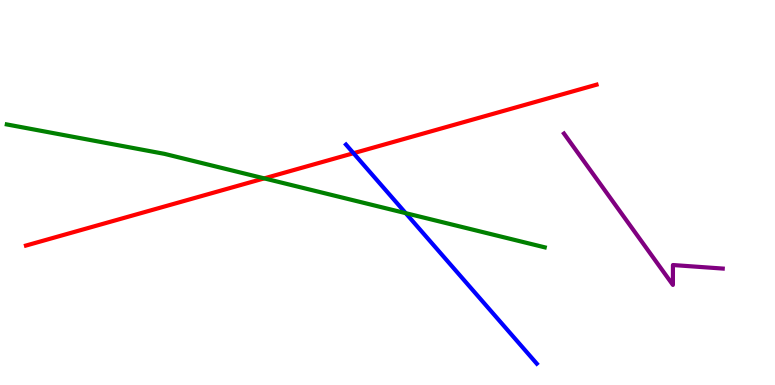[{'lines': ['blue', 'red'], 'intersections': [{'x': 4.56, 'y': 6.02}]}, {'lines': ['green', 'red'], 'intersections': [{'x': 3.41, 'y': 5.37}]}, {'lines': ['purple', 'red'], 'intersections': []}, {'lines': ['blue', 'green'], 'intersections': [{'x': 5.24, 'y': 4.46}]}, {'lines': ['blue', 'purple'], 'intersections': []}, {'lines': ['green', 'purple'], 'intersections': []}]